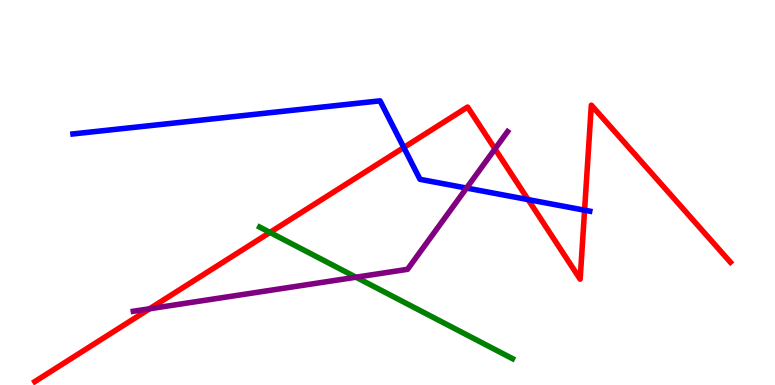[{'lines': ['blue', 'red'], 'intersections': [{'x': 5.21, 'y': 6.17}, {'x': 6.81, 'y': 4.82}, {'x': 7.54, 'y': 4.54}]}, {'lines': ['green', 'red'], 'intersections': [{'x': 3.48, 'y': 3.96}]}, {'lines': ['purple', 'red'], 'intersections': [{'x': 1.93, 'y': 1.98}, {'x': 6.39, 'y': 6.13}]}, {'lines': ['blue', 'green'], 'intersections': []}, {'lines': ['blue', 'purple'], 'intersections': [{'x': 6.02, 'y': 5.12}]}, {'lines': ['green', 'purple'], 'intersections': [{'x': 4.59, 'y': 2.8}]}]